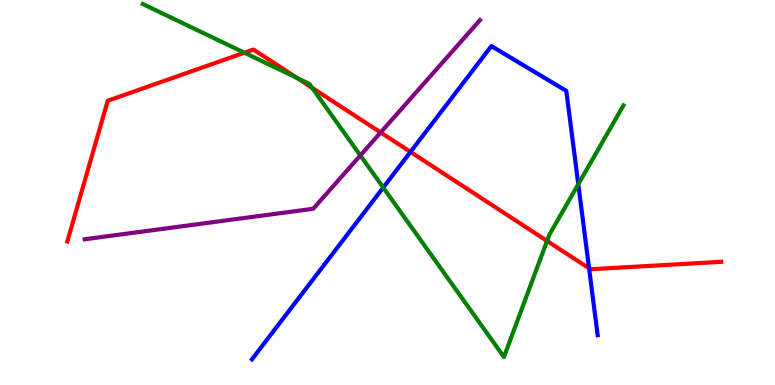[{'lines': ['blue', 'red'], 'intersections': [{'x': 5.3, 'y': 6.05}, {'x': 7.6, 'y': 3.03}]}, {'lines': ['green', 'red'], 'intersections': [{'x': 3.15, 'y': 8.63}, {'x': 3.83, 'y': 7.97}, {'x': 4.03, 'y': 7.72}, {'x': 7.06, 'y': 3.74}]}, {'lines': ['purple', 'red'], 'intersections': [{'x': 4.91, 'y': 6.56}]}, {'lines': ['blue', 'green'], 'intersections': [{'x': 4.94, 'y': 5.13}, {'x': 7.46, 'y': 5.21}]}, {'lines': ['blue', 'purple'], 'intersections': []}, {'lines': ['green', 'purple'], 'intersections': [{'x': 4.65, 'y': 5.96}]}]